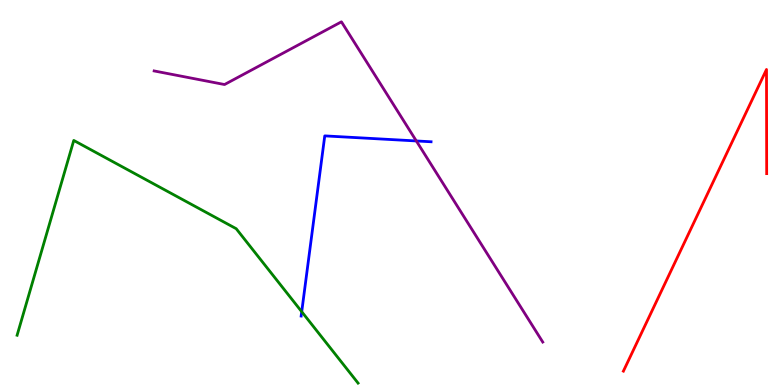[{'lines': ['blue', 'red'], 'intersections': []}, {'lines': ['green', 'red'], 'intersections': []}, {'lines': ['purple', 'red'], 'intersections': []}, {'lines': ['blue', 'green'], 'intersections': [{'x': 3.89, 'y': 1.9}]}, {'lines': ['blue', 'purple'], 'intersections': [{'x': 5.37, 'y': 6.34}]}, {'lines': ['green', 'purple'], 'intersections': []}]